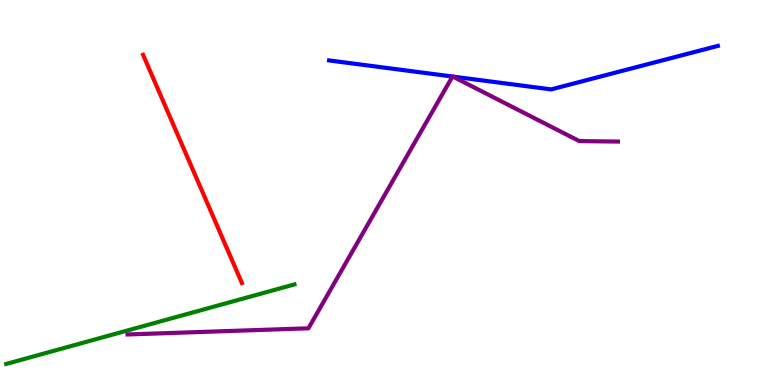[{'lines': ['blue', 'red'], 'intersections': []}, {'lines': ['green', 'red'], 'intersections': []}, {'lines': ['purple', 'red'], 'intersections': []}, {'lines': ['blue', 'green'], 'intersections': []}, {'lines': ['blue', 'purple'], 'intersections': [{'x': 5.84, 'y': 8.01}, {'x': 5.84, 'y': 8.01}]}, {'lines': ['green', 'purple'], 'intersections': []}]